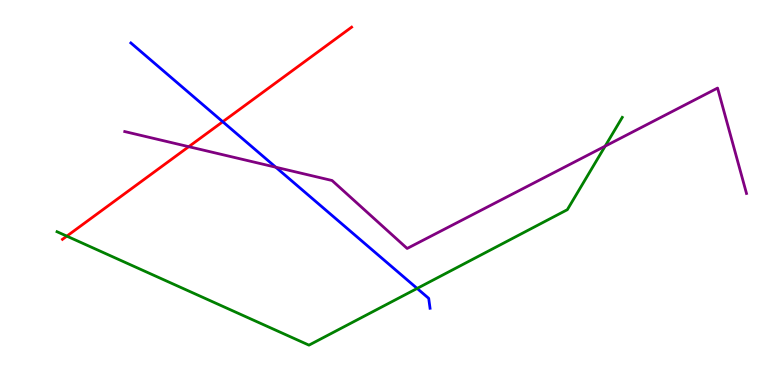[{'lines': ['blue', 'red'], 'intersections': [{'x': 2.87, 'y': 6.84}]}, {'lines': ['green', 'red'], 'intersections': [{'x': 0.862, 'y': 3.87}]}, {'lines': ['purple', 'red'], 'intersections': [{'x': 2.44, 'y': 6.19}]}, {'lines': ['blue', 'green'], 'intersections': [{'x': 5.38, 'y': 2.51}]}, {'lines': ['blue', 'purple'], 'intersections': [{'x': 3.56, 'y': 5.66}]}, {'lines': ['green', 'purple'], 'intersections': [{'x': 7.81, 'y': 6.2}]}]